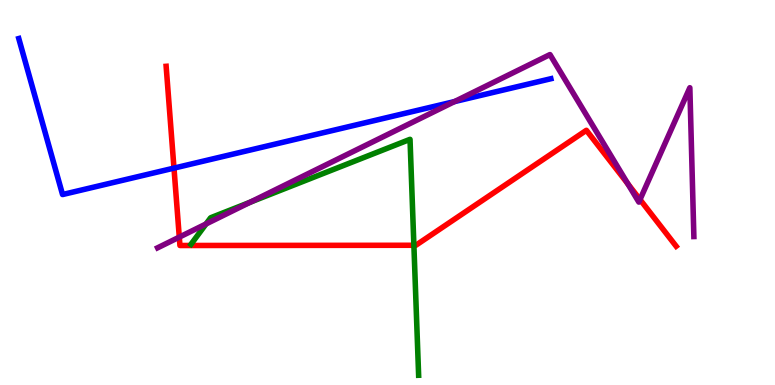[{'lines': ['blue', 'red'], 'intersections': [{'x': 2.24, 'y': 5.63}]}, {'lines': ['green', 'red'], 'intersections': [{'x': 5.34, 'y': 3.63}]}, {'lines': ['purple', 'red'], 'intersections': [{'x': 2.31, 'y': 3.84}, {'x': 8.1, 'y': 5.22}, {'x': 8.26, 'y': 4.82}]}, {'lines': ['blue', 'green'], 'intersections': []}, {'lines': ['blue', 'purple'], 'intersections': [{'x': 5.86, 'y': 7.36}]}, {'lines': ['green', 'purple'], 'intersections': [{'x': 2.66, 'y': 4.18}, {'x': 3.23, 'y': 4.75}]}]